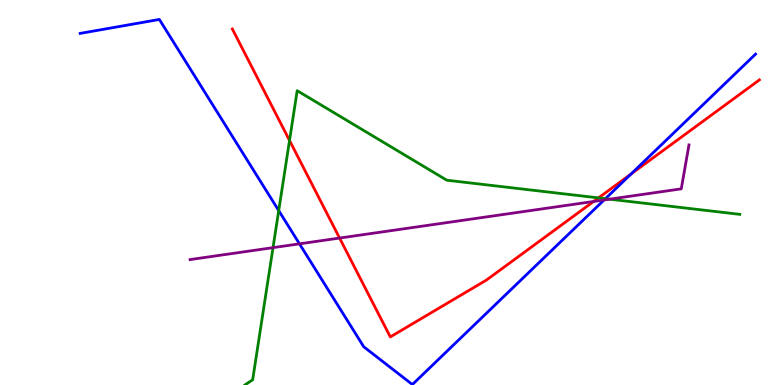[{'lines': ['blue', 'red'], 'intersections': [{'x': 8.14, 'y': 5.48}]}, {'lines': ['green', 'red'], 'intersections': [{'x': 3.74, 'y': 6.35}, {'x': 7.72, 'y': 4.86}]}, {'lines': ['purple', 'red'], 'intersections': [{'x': 4.38, 'y': 3.82}, {'x': 7.66, 'y': 4.77}]}, {'lines': ['blue', 'green'], 'intersections': [{'x': 3.6, 'y': 4.53}, {'x': 7.81, 'y': 4.84}]}, {'lines': ['blue', 'purple'], 'intersections': [{'x': 3.86, 'y': 3.67}, {'x': 7.79, 'y': 4.81}]}, {'lines': ['green', 'purple'], 'intersections': [{'x': 3.52, 'y': 3.57}, {'x': 7.87, 'y': 4.83}]}]